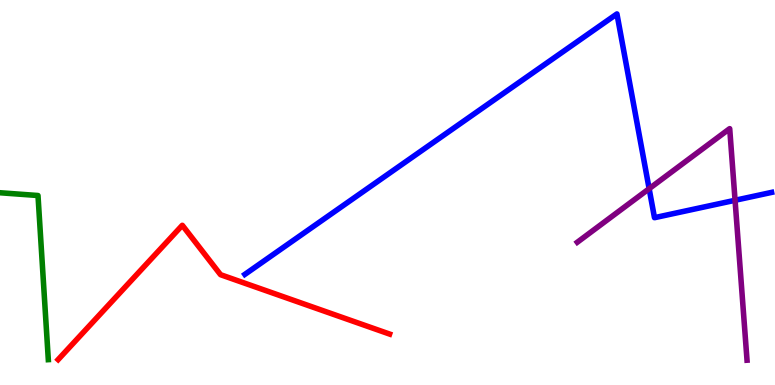[{'lines': ['blue', 'red'], 'intersections': []}, {'lines': ['green', 'red'], 'intersections': []}, {'lines': ['purple', 'red'], 'intersections': []}, {'lines': ['blue', 'green'], 'intersections': []}, {'lines': ['blue', 'purple'], 'intersections': [{'x': 8.38, 'y': 5.1}, {'x': 9.48, 'y': 4.8}]}, {'lines': ['green', 'purple'], 'intersections': []}]